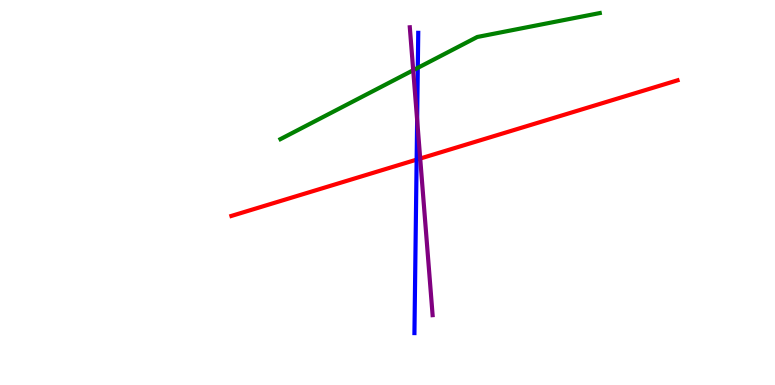[{'lines': ['blue', 'red'], 'intersections': [{'x': 5.38, 'y': 5.85}]}, {'lines': ['green', 'red'], 'intersections': []}, {'lines': ['purple', 'red'], 'intersections': [{'x': 5.42, 'y': 5.88}]}, {'lines': ['blue', 'green'], 'intersections': [{'x': 5.39, 'y': 8.24}]}, {'lines': ['blue', 'purple'], 'intersections': [{'x': 5.38, 'y': 6.88}]}, {'lines': ['green', 'purple'], 'intersections': [{'x': 5.33, 'y': 8.18}]}]